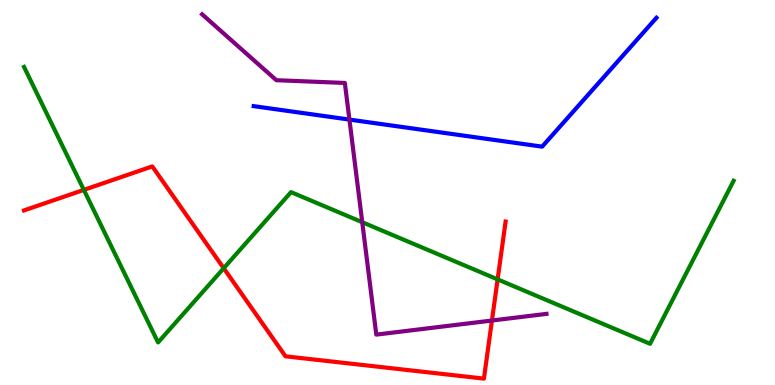[{'lines': ['blue', 'red'], 'intersections': []}, {'lines': ['green', 'red'], 'intersections': [{'x': 1.08, 'y': 5.07}, {'x': 2.89, 'y': 3.03}, {'x': 6.42, 'y': 2.74}]}, {'lines': ['purple', 'red'], 'intersections': [{'x': 6.35, 'y': 1.67}]}, {'lines': ['blue', 'green'], 'intersections': []}, {'lines': ['blue', 'purple'], 'intersections': [{'x': 4.51, 'y': 6.89}]}, {'lines': ['green', 'purple'], 'intersections': [{'x': 4.67, 'y': 4.23}]}]